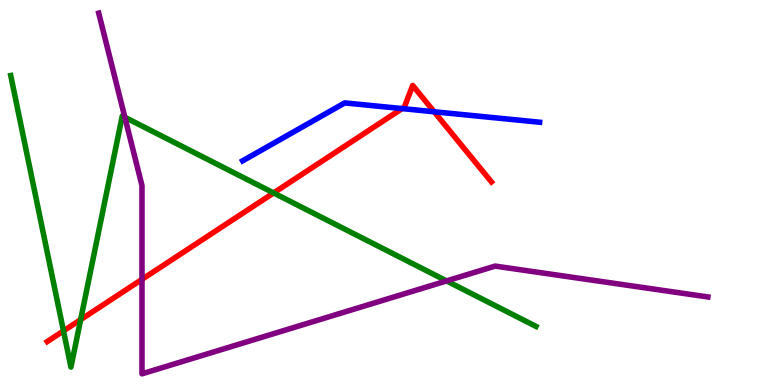[{'lines': ['blue', 'red'], 'intersections': [{'x': 5.19, 'y': 7.18}, {'x': 5.6, 'y': 7.1}]}, {'lines': ['green', 'red'], 'intersections': [{'x': 0.819, 'y': 1.4}, {'x': 1.04, 'y': 1.7}, {'x': 3.53, 'y': 4.99}]}, {'lines': ['purple', 'red'], 'intersections': [{'x': 1.83, 'y': 2.74}]}, {'lines': ['blue', 'green'], 'intersections': []}, {'lines': ['blue', 'purple'], 'intersections': []}, {'lines': ['green', 'purple'], 'intersections': [{'x': 1.61, 'y': 6.95}, {'x': 5.76, 'y': 2.7}]}]